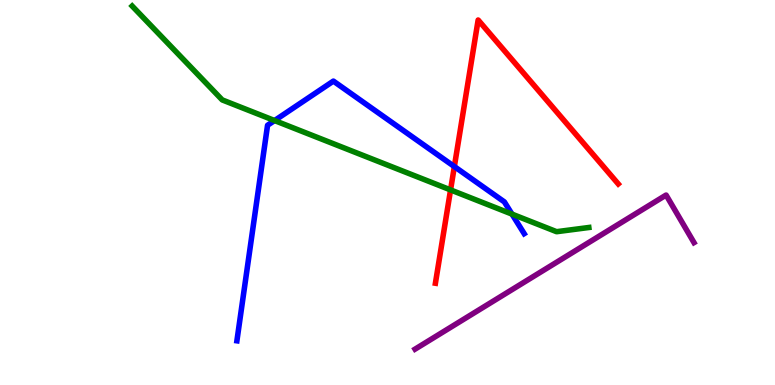[{'lines': ['blue', 'red'], 'intersections': [{'x': 5.86, 'y': 5.67}]}, {'lines': ['green', 'red'], 'intersections': [{'x': 5.81, 'y': 5.07}]}, {'lines': ['purple', 'red'], 'intersections': []}, {'lines': ['blue', 'green'], 'intersections': [{'x': 3.54, 'y': 6.87}, {'x': 6.61, 'y': 4.44}]}, {'lines': ['blue', 'purple'], 'intersections': []}, {'lines': ['green', 'purple'], 'intersections': []}]